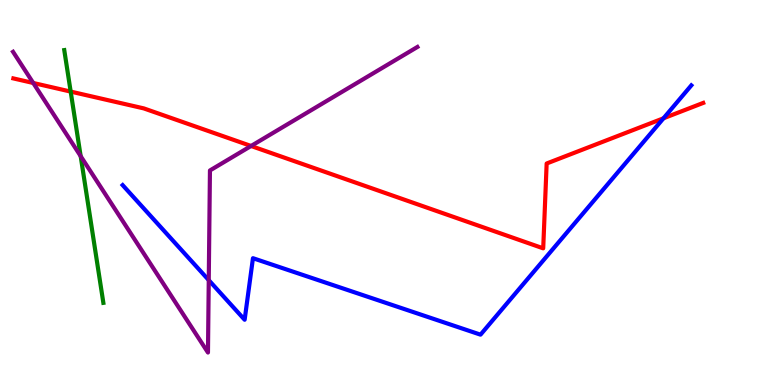[{'lines': ['blue', 'red'], 'intersections': [{'x': 8.56, 'y': 6.93}]}, {'lines': ['green', 'red'], 'intersections': [{'x': 0.912, 'y': 7.62}]}, {'lines': ['purple', 'red'], 'intersections': [{'x': 0.429, 'y': 7.84}, {'x': 3.24, 'y': 6.21}]}, {'lines': ['blue', 'green'], 'intersections': []}, {'lines': ['blue', 'purple'], 'intersections': [{'x': 2.69, 'y': 2.72}]}, {'lines': ['green', 'purple'], 'intersections': [{'x': 1.04, 'y': 5.94}]}]